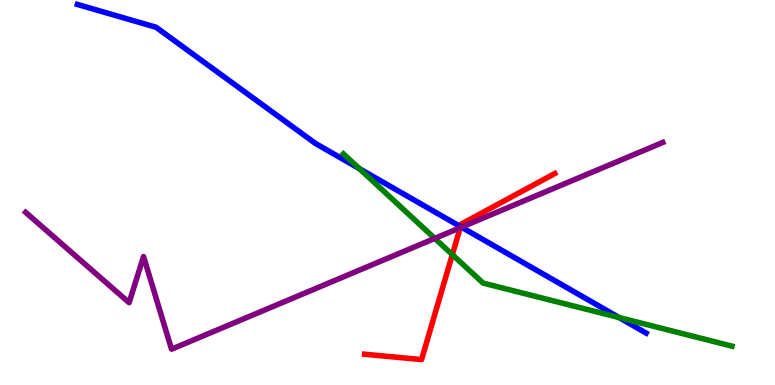[{'lines': ['blue', 'red'], 'intersections': [{'x': 5.94, 'y': 4.11}]}, {'lines': ['green', 'red'], 'intersections': [{'x': 5.84, 'y': 3.39}]}, {'lines': ['purple', 'red'], 'intersections': [{'x': 5.94, 'y': 4.09}]}, {'lines': ['blue', 'green'], 'intersections': [{'x': 4.64, 'y': 5.62}, {'x': 7.99, 'y': 1.75}]}, {'lines': ['blue', 'purple'], 'intersections': [{'x': 5.95, 'y': 4.1}]}, {'lines': ['green', 'purple'], 'intersections': [{'x': 5.61, 'y': 3.81}]}]